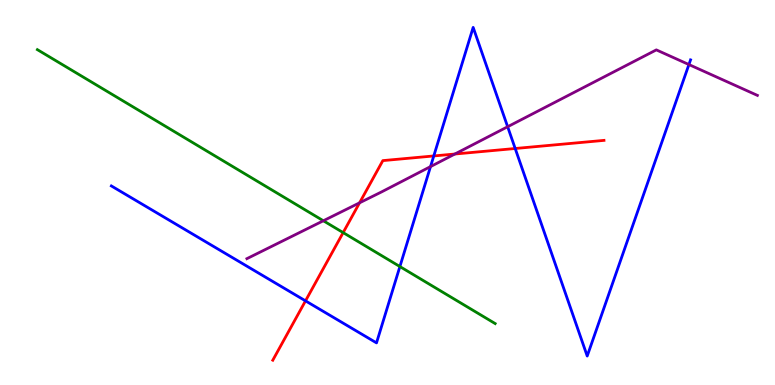[{'lines': ['blue', 'red'], 'intersections': [{'x': 3.94, 'y': 2.19}, {'x': 5.6, 'y': 5.95}, {'x': 6.65, 'y': 6.14}]}, {'lines': ['green', 'red'], 'intersections': [{'x': 4.43, 'y': 3.96}]}, {'lines': ['purple', 'red'], 'intersections': [{'x': 4.64, 'y': 4.73}, {'x': 5.87, 'y': 6.0}]}, {'lines': ['blue', 'green'], 'intersections': [{'x': 5.16, 'y': 3.08}]}, {'lines': ['blue', 'purple'], 'intersections': [{'x': 5.56, 'y': 5.67}, {'x': 6.55, 'y': 6.71}, {'x': 8.89, 'y': 8.32}]}, {'lines': ['green', 'purple'], 'intersections': [{'x': 4.17, 'y': 4.27}]}]